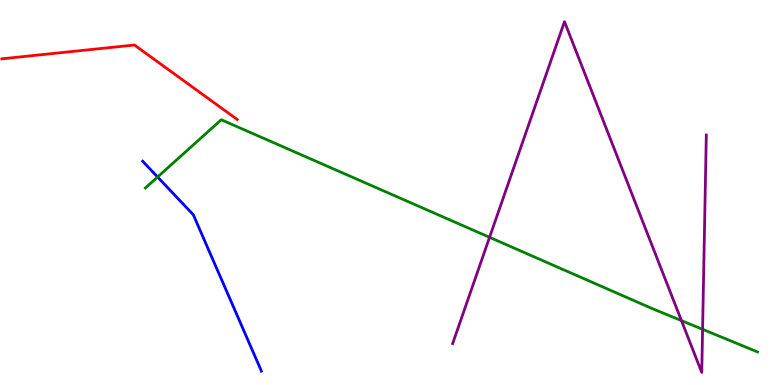[{'lines': ['blue', 'red'], 'intersections': []}, {'lines': ['green', 'red'], 'intersections': []}, {'lines': ['purple', 'red'], 'intersections': []}, {'lines': ['blue', 'green'], 'intersections': [{'x': 2.03, 'y': 5.4}]}, {'lines': ['blue', 'purple'], 'intersections': []}, {'lines': ['green', 'purple'], 'intersections': [{'x': 6.32, 'y': 3.84}, {'x': 8.79, 'y': 1.67}, {'x': 9.07, 'y': 1.45}]}]